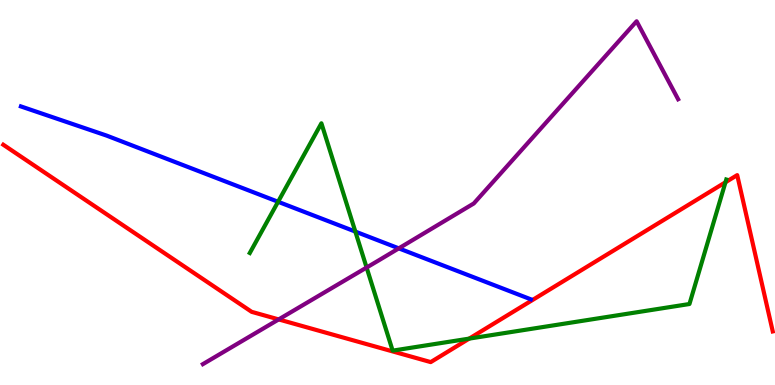[{'lines': ['blue', 'red'], 'intersections': []}, {'lines': ['green', 'red'], 'intersections': [{'x': 6.05, 'y': 1.2}, {'x': 9.36, 'y': 5.27}]}, {'lines': ['purple', 'red'], 'intersections': [{'x': 3.6, 'y': 1.7}]}, {'lines': ['blue', 'green'], 'intersections': [{'x': 3.59, 'y': 4.76}, {'x': 4.59, 'y': 3.98}]}, {'lines': ['blue', 'purple'], 'intersections': [{'x': 5.15, 'y': 3.55}]}, {'lines': ['green', 'purple'], 'intersections': [{'x': 4.73, 'y': 3.05}]}]